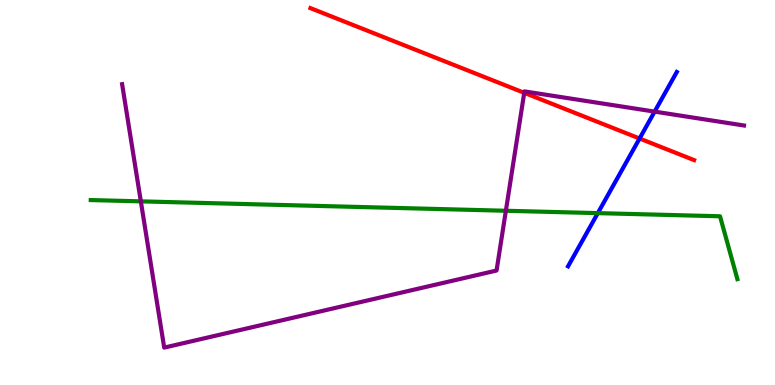[{'lines': ['blue', 'red'], 'intersections': [{'x': 8.25, 'y': 6.4}]}, {'lines': ['green', 'red'], 'intersections': []}, {'lines': ['purple', 'red'], 'intersections': [{'x': 6.76, 'y': 7.59}]}, {'lines': ['blue', 'green'], 'intersections': [{'x': 7.71, 'y': 4.46}]}, {'lines': ['blue', 'purple'], 'intersections': [{'x': 8.45, 'y': 7.1}]}, {'lines': ['green', 'purple'], 'intersections': [{'x': 1.82, 'y': 4.77}, {'x': 6.53, 'y': 4.53}]}]